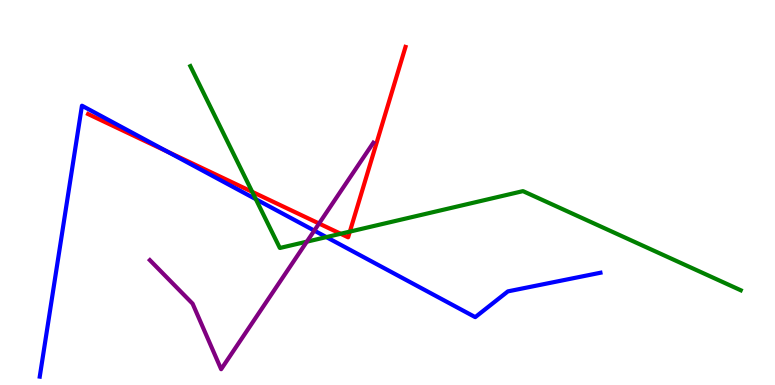[{'lines': ['blue', 'red'], 'intersections': [{'x': 2.16, 'y': 6.06}]}, {'lines': ['green', 'red'], 'intersections': [{'x': 3.25, 'y': 5.02}, {'x': 4.4, 'y': 3.93}, {'x': 4.51, 'y': 3.98}]}, {'lines': ['purple', 'red'], 'intersections': [{'x': 4.12, 'y': 4.19}]}, {'lines': ['blue', 'green'], 'intersections': [{'x': 3.3, 'y': 4.83}, {'x': 4.21, 'y': 3.84}]}, {'lines': ['blue', 'purple'], 'intersections': [{'x': 4.06, 'y': 4.01}]}, {'lines': ['green', 'purple'], 'intersections': [{'x': 3.96, 'y': 3.72}]}]